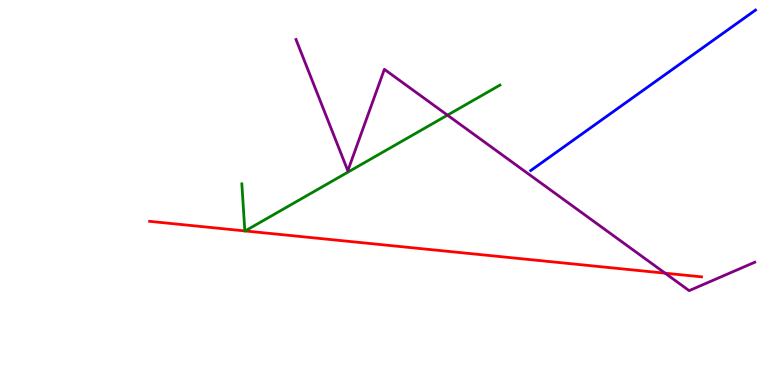[{'lines': ['blue', 'red'], 'intersections': []}, {'lines': ['green', 'red'], 'intersections': [{'x': 3.16, 'y': 4.0}, {'x': 3.16, 'y': 4.0}]}, {'lines': ['purple', 'red'], 'intersections': [{'x': 8.58, 'y': 2.9}]}, {'lines': ['blue', 'green'], 'intersections': []}, {'lines': ['blue', 'purple'], 'intersections': []}, {'lines': ['green', 'purple'], 'intersections': [{'x': 5.77, 'y': 7.01}]}]